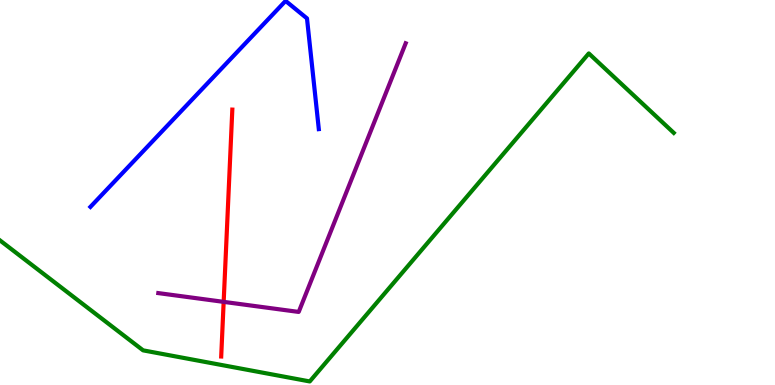[{'lines': ['blue', 'red'], 'intersections': []}, {'lines': ['green', 'red'], 'intersections': []}, {'lines': ['purple', 'red'], 'intersections': [{'x': 2.89, 'y': 2.16}]}, {'lines': ['blue', 'green'], 'intersections': []}, {'lines': ['blue', 'purple'], 'intersections': []}, {'lines': ['green', 'purple'], 'intersections': []}]